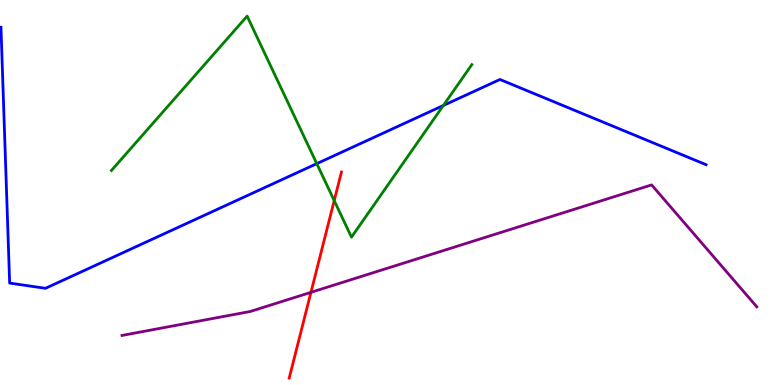[{'lines': ['blue', 'red'], 'intersections': []}, {'lines': ['green', 'red'], 'intersections': [{'x': 4.31, 'y': 4.79}]}, {'lines': ['purple', 'red'], 'intersections': [{'x': 4.01, 'y': 2.41}]}, {'lines': ['blue', 'green'], 'intersections': [{'x': 4.09, 'y': 5.75}, {'x': 5.72, 'y': 7.26}]}, {'lines': ['blue', 'purple'], 'intersections': []}, {'lines': ['green', 'purple'], 'intersections': []}]